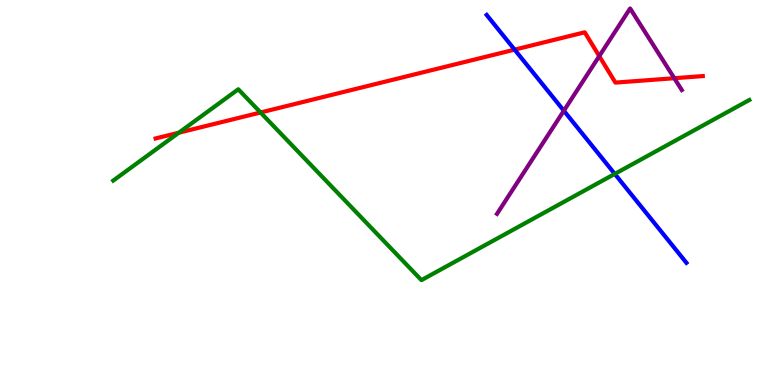[{'lines': ['blue', 'red'], 'intersections': [{'x': 6.64, 'y': 8.71}]}, {'lines': ['green', 'red'], 'intersections': [{'x': 2.31, 'y': 6.55}, {'x': 3.36, 'y': 7.08}]}, {'lines': ['purple', 'red'], 'intersections': [{'x': 7.73, 'y': 8.54}, {'x': 8.7, 'y': 7.97}]}, {'lines': ['blue', 'green'], 'intersections': [{'x': 7.93, 'y': 5.48}]}, {'lines': ['blue', 'purple'], 'intersections': [{'x': 7.28, 'y': 7.12}]}, {'lines': ['green', 'purple'], 'intersections': []}]